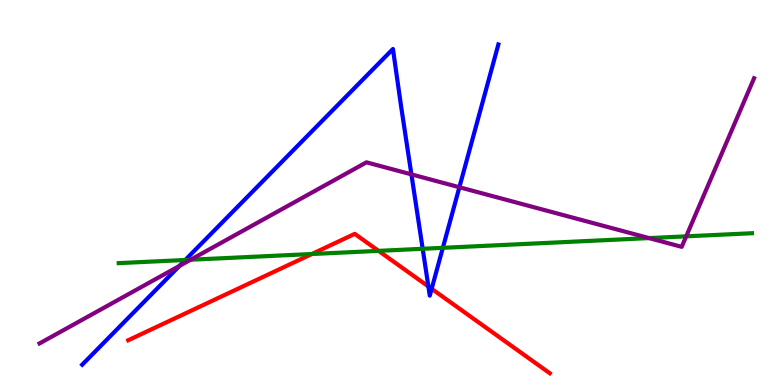[{'lines': ['blue', 'red'], 'intersections': [{'x': 5.53, 'y': 2.56}, {'x': 5.57, 'y': 2.5}]}, {'lines': ['green', 'red'], 'intersections': [{'x': 4.02, 'y': 3.4}, {'x': 4.88, 'y': 3.48}]}, {'lines': ['purple', 'red'], 'intersections': []}, {'lines': ['blue', 'green'], 'intersections': [{'x': 2.39, 'y': 3.25}, {'x': 5.45, 'y': 3.54}, {'x': 5.71, 'y': 3.56}]}, {'lines': ['blue', 'purple'], 'intersections': [{'x': 2.31, 'y': 3.09}, {'x': 5.31, 'y': 5.47}, {'x': 5.93, 'y': 5.14}]}, {'lines': ['green', 'purple'], 'intersections': [{'x': 2.46, 'y': 3.25}, {'x': 8.37, 'y': 3.82}, {'x': 8.85, 'y': 3.86}]}]